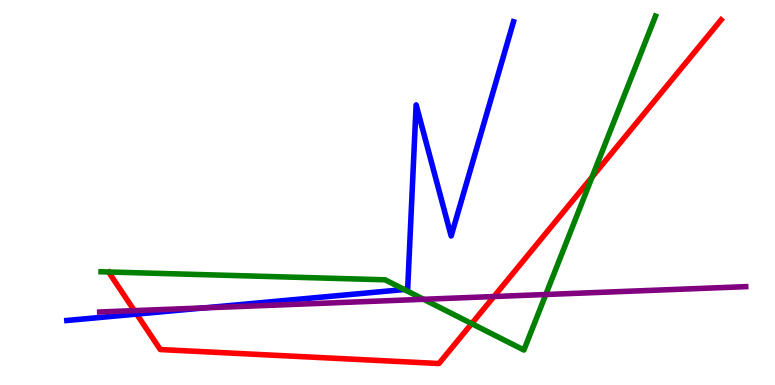[{'lines': ['blue', 'red'], 'intersections': [{'x': 1.76, 'y': 1.84}]}, {'lines': ['green', 'red'], 'intersections': [{'x': 6.09, 'y': 1.59}, {'x': 7.64, 'y': 5.4}]}, {'lines': ['purple', 'red'], 'intersections': [{'x': 1.73, 'y': 1.93}, {'x': 6.37, 'y': 2.3}]}, {'lines': ['blue', 'green'], 'intersections': [{'x': 5.22, 'y': 2.48}]}, {'lines': ['blue', 'purple'], 'intersections': [{'x': 2.63, 'y': 2.0}]}, {'lines': ['green', 'purple'], 'intersections': [{'x': 5.47, 'y': 2.23}, {'x': 7.04, 'y': 2.35}]}]